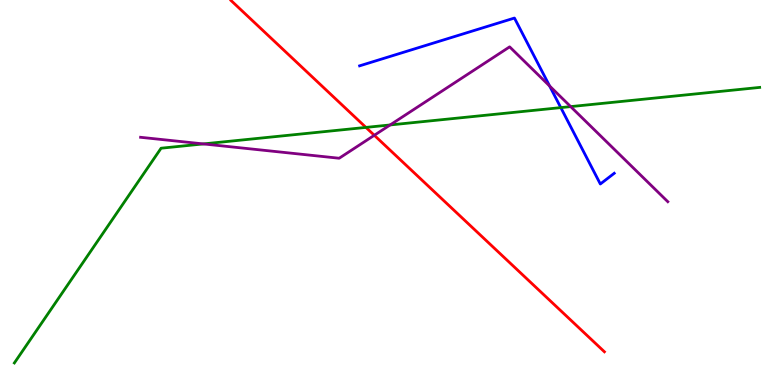[{'lines': ['blue', 'red'], 'intersections': []}, {'lines': ['green', 'red'], 'intersections': [{'x': 4.72, 'y': 6.69}]}, {'lines': ['purple', 'red'], 'intersections': [{'x': 4.83, 'y': 6.49}]}, {'lines': ['blue', 'green'], 'intersections': [{'x': 7.24, 'y': 7.2}]}, {'lines': ['blue', 'purple'], 'intersections': [{'x': 7.09, 'y': 7.77}]}, {'lines': ['green', 'purple'], 'intersections': [{'x': 2.62, 'y': 6.26}, {'x': 5.03, 'y': 6.75}, {'x': 7.36, 'y': 7.23}]}]